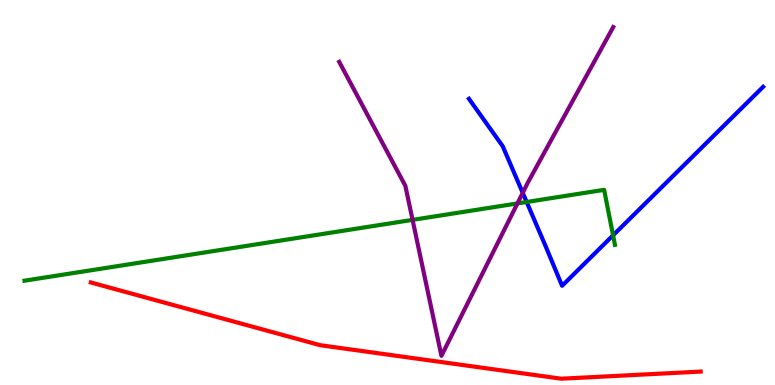[{'lines': ['blue', 'red'], 'intersections': []}, {'lines': ['green', 'red'], 'intersections': []}, {'lines': ['purple', 'red'], 'intersections': []}, {'lines': ['blue', 'green'], 'intersections': [{'x': 6.8, 'y': 4.75}, {'x': 7.91, 'y': 3.89}]}, {'lines': ['blue', 'purple'], 'intersections': [{'x': 6.74, 'y': 4.99}]}, {'lines': ['green', 'purple'], 'intersections': [{'x': 5.32, 'y': 4.29}, {'x': 6.68, 'y': 4.72}]}]